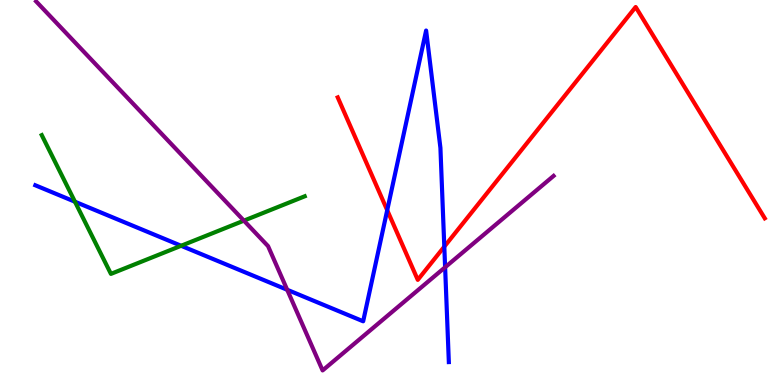[{'lines': ['blue', 'red'], 'intersections': [{'x': 5.0, 'y': 4.54}, {'x': 5.73, 'y': 3.59}]}, {'lines': ['green', 'red'], 'intersections': []}, {'lines': ['purple', 'red'], 'intersections': []}, {'lines': ['blue', 'green'], 'intersections': [{'x': 0.967, 'y': 4.76}, {'x': 2.34, 'y': 3.62}]}, {'lines': ['blue', 'purple'], 'intersections': [{'x': 3.71, 'y': 2.47}, {'x': 5.74, 'y': 3.06}]}, {'lines': ['green', 'purple'], 'intersections': [{'x': 3.15, 'y': 4.27}]}]